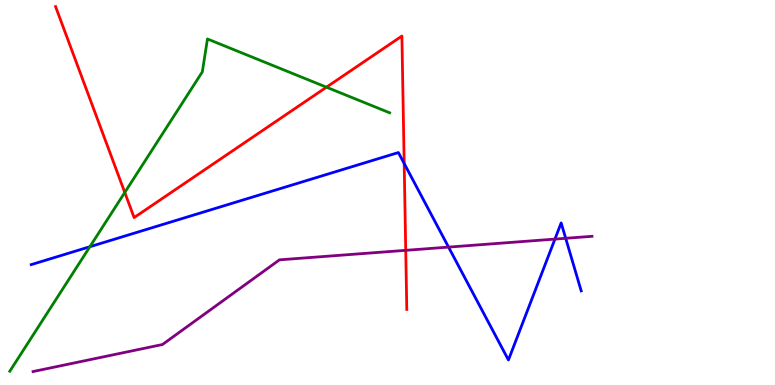[{'lines': ['blue', 'red'], 'intersections': [{'x': 5.22, 'y': 5.75}]}, {'lines': ['green', 'red'], 'intersections': [{'x': 1.61, 'y': 5.0}, {'x': 4.21, 'y': 7.74}]}, {'lines': ['purple', 'red'], 'intersections': [{'x': 5.24, 'y': 3.5}]}, {'lines': ['blue', 'green'], 'intersections': [{'x': 1.16, 'y': 3.59}]}, {'lines': ['blue', 'purple'], 'intersections': [{'x': 5.79, 'y': 3.58}, {'x': 7.16, 'y': 3.79}, {'x': 7.3, 'y': 3.81}]}, {'lines': ['green', 'purple'], 'intersections': []}]